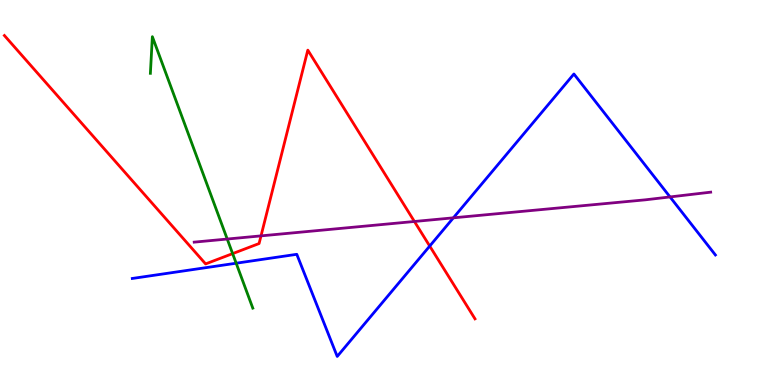[{'lines': ['blue', 'red'], 'intersections': [{'x': 5.54, 'y': 3.61}]}, {'lines': ['green', 'red'], 'intersections': [{'x': 3.0, 'y': 3.41}]}, {'lines': ['purple', 'red'], 'intersections': [{'x': 3.37, 'y': 3.87}, {'x': 5.35, 'y': 4.25}]}, {'lines': ['blue', 'green'], 'intersections': [{'x': 3.05, 'y': 3.16}]}, {'lines': ['blue', 'purple'], 'intersections': [{'x': 5.85, 'y': 4.34}, {'x': 8.65, 'y': 4.88}]}, {'lines': ['green', 'purple'], 'intersections': [{'x': 2.93, 'y': 3.79}]}]